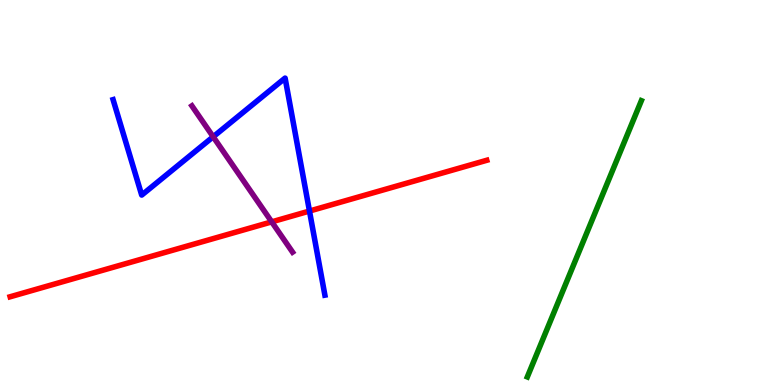[{'lines': ['blue', 'red'], 'intersections': [{'x': 3.99, 'y': 4.52}]}, {'lines': ['green', 'red'], 'intersections': []}, {'lines': ['purple', 'red'], 'intersections': [{'x': 3.51, 'y': 4.24}]}, {'lines': ['blue', 'green'], 'intersections': []}, {'lines': ['blue', 'purple'], 'intersections': [{'x': 2.75, 'y': 6.45}]}, {'lines': ['green', 'purple'], 'intersections': []}]